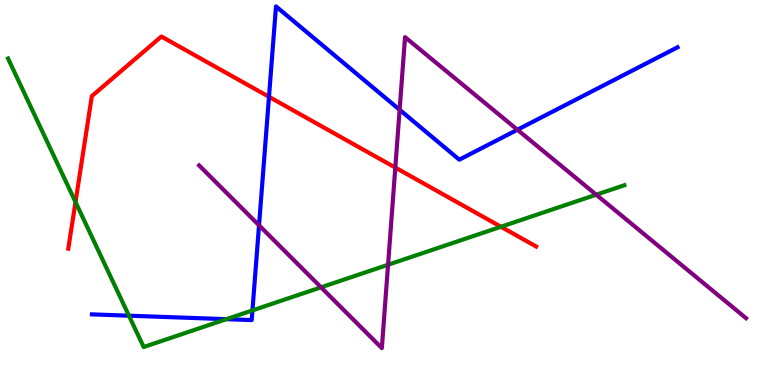[{'lines': ['blue', 'red'], 'intersections': [{'x': 3.47, 'y': 7.49}]}, {'lines': ['green', 'red'], 'intersections': [{'x': 0.974, 'y': 4.75}, {'x': 6.46, 'y': 4.11}]}, {'lines': ['purple', 'red'], 'intersections': [{'x': 5.1, 'y': 5.65}]}, {'lines': ['blue', 'green'], 'intersections': [{'x': 1.66, 'y': 1.8}, {'x': 2.92, 'y': 1.71}, {'x': 3.26, 'y': 1.94}]}, {'lines': ['blue', 'purple'], 'intersections': [{'x': 3.34, 'y': 4.15}, {'x': 5.16, 'y': 7.15}, {'x': 6.68, 'y': 6.63}]}, {'lines': ['green', 'purple'], 'intersections': [{'x': 4.14, 'y': 2.54}, {'x': 5.01, 'y': 3.12}, {'x': 7.69, 'y': 4.94}]}]